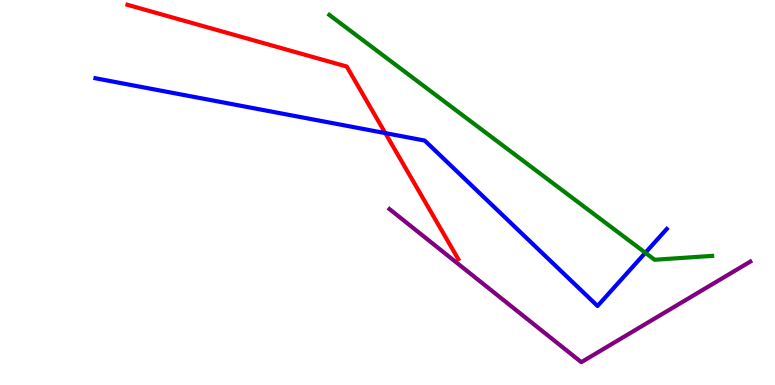[{'lines': ['blue', 'red'], 'intersections': [{'x': 4.97, 'y': 6.54}]}, {'lines': ['green', 'red'], 'intersections': []}, {'lines': ['purple', 'red'], 'intersections': []}, {'lines': ['blue', 'green'], 'intersections': [{'x': 8.33, 'y': 3.43}]}, {'lines': ['blue', 'purple'], 'intersections': []}, {'lines': ['green', 'purple'], 'intersections': []}]